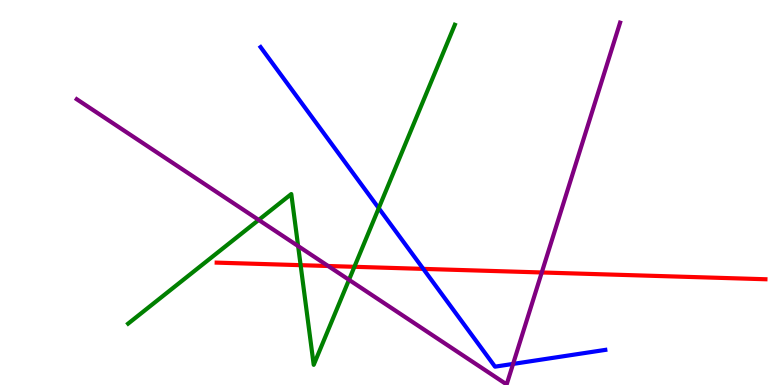[{'lines': ['blue', 'red'], 'intersections': [{'x': 5.46, 'y': 3.02}]}, {'lines': ['green', 'red'], 'intersections': [{'x': 3.88, 'y': 3.11}, {'x': 4.57, 'y': 3.07}]}, {'lines': ['purple', 'red'], 'intersections': [{'x': 4.23, 'y': 3.09}, {'x': 6.99, 'y': 2.92}]}, {'lines': ['blue', 'green'], 'intersections': [{'x': 4.89, 'y': 4.59}]}, {'lines': ['blue', 'purple'], 'intersections': [{'x': 6.62, 'y': 0.548}]}, {'lines': ['green', 'purple'], 'intersections': [{'x': 3.34, 'y': 4.29}, {'x': 3.85, 'y': 3.61}, {'x': 4.5, 'y': 2.73}]}]